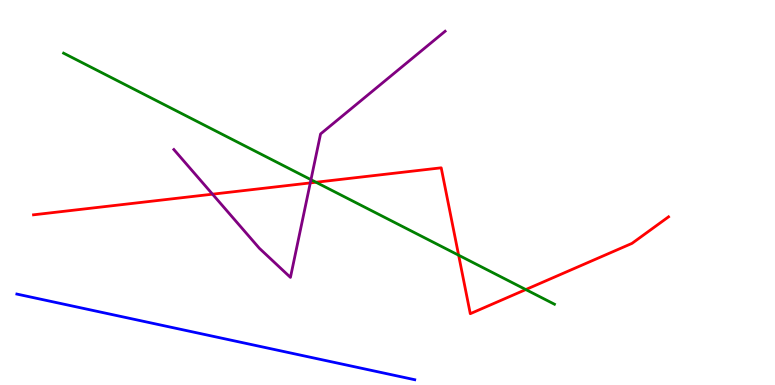[{'lines': ['blue', 'red'], 'intersections': []}, {'lines': ['green', 'red'], 'intersections': [{'x': 4.08, 'y': 5.27}, {'x': 5.92, 'y': 3.37}, {'x': 6.78, 'y': 2.48}]}, {'lines': ['purple', 'red'], 'intersections': [{'x': 2.74, 'y': 4.96}, {'x': 4.0, 'y': 5.25}]}, {'lines': ['blue', 'green'], 'intersections': []}, {'lines': ['blue', 'purple'], 'intersections': []}, {'lines': ['green', 'purple'], 'intersections': [{'x': 4.01, 'y': 5.33}]}]